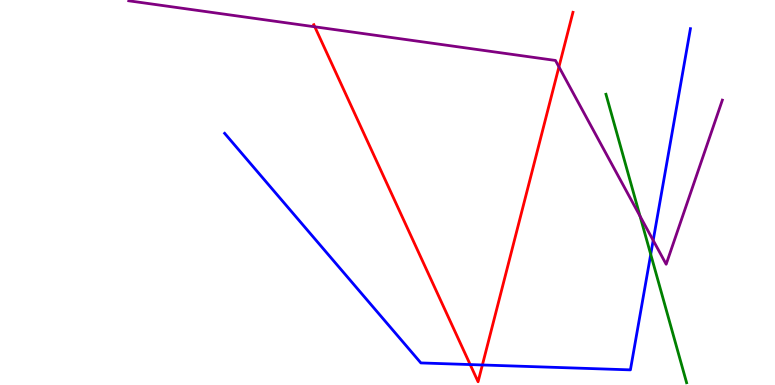[{'lines': ['blue', 'red'], 'intersections': [{'x': 6.07, 'y': 0.531}, {'x': 6.22, 'y': 0.52}]}, {'lines': ['green', 'red'], 'intersections': []}, {'lines': ['purple', 'red'], 'intersections': [{'x': 4.06, 'y': 9.3}, {'x': 7.21, 'y': 8.26}]}, {'lines': ['blue', 'green'], 'intersections': [{'x': 8.4, 'y': 3.39}]}, {'lines': ['blue', 'purple'], 'intersections': [{'x': 8.43, 'y': 3.76}]}, {'lines': ['green', 'purple'], 'intersections': [{'x': 8.26, 'y': 4.39}]}]